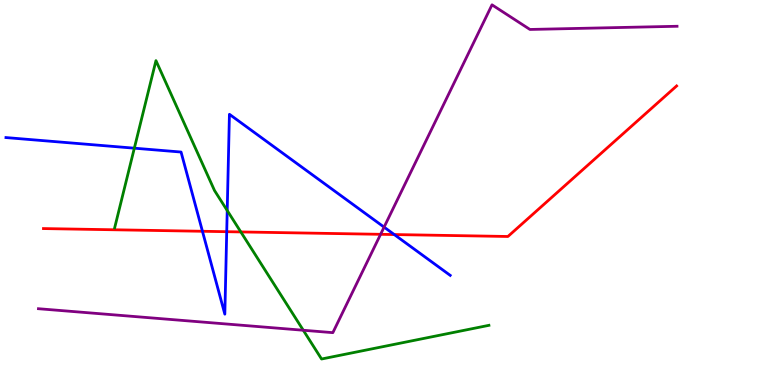[{'lines': ['blue', 'red'], 'intersections': [{'x': 2.61, 'y': 3.99}, {'x': 2.93, 'y': 3.98}, {'x': 5.09, 'y': 3.91}]}, {'lines': ['green', 'red'], 'intersections': [{'x': 3.11, 'y': 3.98}]}, {'lines': ['purple', 'red'], 'intersections': [{'x': 4.91, 'y': 3.91}]}, {'lines': ['blue', 'green'], 'intersections': [{'x': 1.73, 'y': 6.15}, {'x': 2.93, 'y': 4.53}]}, {'lines': ['blue', 'purple'], 'intersections': [{'x': 4.96, 'y': 4.1}]}, {'lines': ['green', 'purple'], 'intersections': [{'x': 3.91, 'y': 1.42}]}]